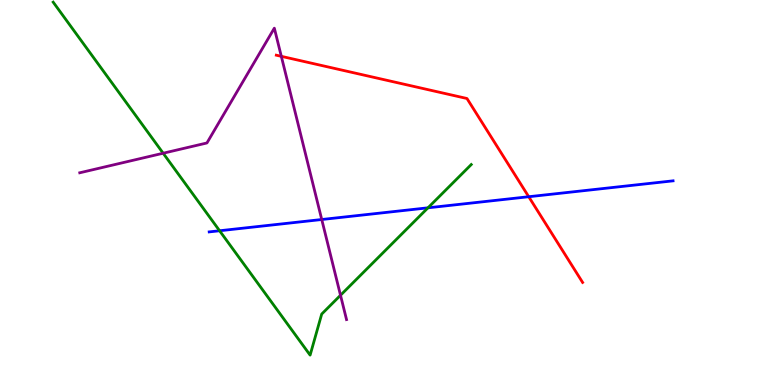[{'lines': ['blue', 'red'], 'intersections': [{'x': 6.82, 'y': 4.89}]}, {'lines': ['green', 'red'], 'intersections': []}, {'lines': ['purple', 'red'], 'intersections': [{'x': 3.63, 'y': 8.54}]}, {'lines': ['blue', 'green'], 'intersections': [{'x': 2.83, 'y': 4.01}, {'x': 5.52, 'y': 4.6}]}, {'lines': ['blue', 'purple'], 'intersections': [{'x': 4.15, 'y': 4.3}]}, {'lines': ['green', 'purple'], 'intersections': [{'x': 2.11, 'y': 6.02}, {'x': 4.39, 'y': 2.33}]}]